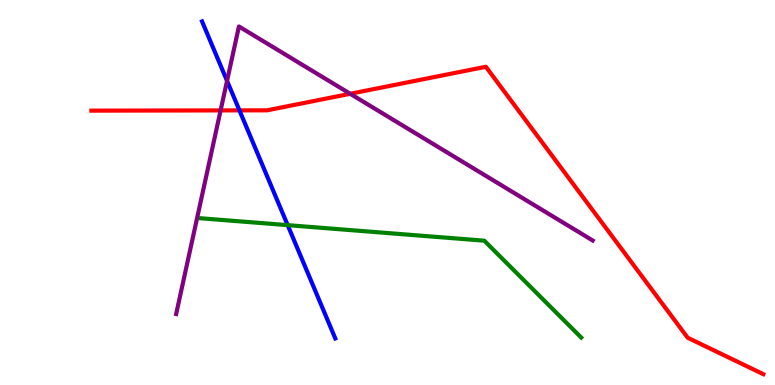[{'lines': ['blue', 'red'], 'intersections': [{'x': 3.09, 'y': 7.13}]}, {'lines': ['green', 'red'], 'intersections': []}, {'lines': ['purple', 'red'], 'intersections': [{'x': 2.85, 'y': 7.13}, {'x': 4.52, 'y': 7.56}]}, {'lines': ['blue', 'green'], 'intersections': [{'x': 3.71, 'y': 4.15}]}, {'lines': ['blue', 'purple'], 'intersections': [{'x': 2.93, 'y': 7.9}]}, {'lines': ['green', 'purple'], 'intersections': []}]